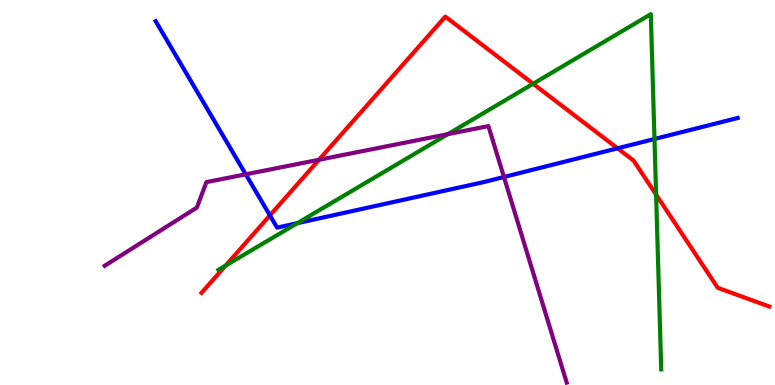[{'lines': ['blue', 'red'], 'intersections': [{'x': 3.48, 'y': 4.41}, {'x': 7.97, 'y': 6.15}]}, {'lines': ['green', 'red'], 'intersections': [{'x': 2.91, 'y': 3.1}, {'x': 6.88, 'y': 7.82}, {'x': 8.47, 'y': 4.94}]}, {'lines': ['purple', 'red'], 'intersections': [{'x': 4.12, 'y': 5.85}]}, {'lines': ['blue', 'green'], 'intersections': [{'x': 3.84, 'y': 4.2}, {'x': 8.44, 'y': 6.39}]}, {'lines': ['blue', 'purple'], 'intersections': [{'x': 3.17, 'y': 5.47}, {'x': 6.5, 'y': 5.4}]}, {'lines': ['green', 'purple'], 'intersections': [{'x': 5.78, 'y': 6.52}]}]